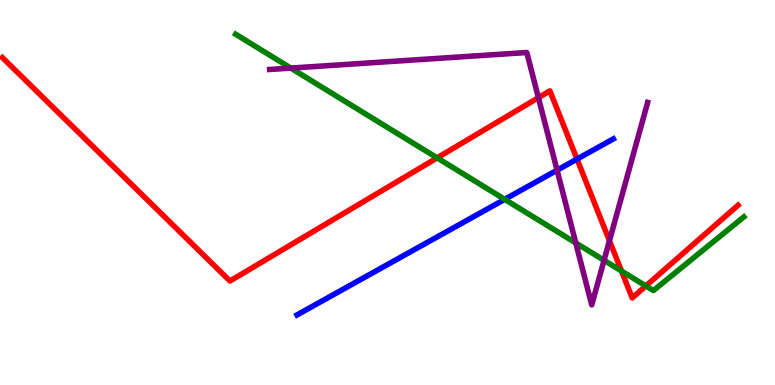[{'lines': ['blue', 'red'], 'intersections': [{'x': 7.45, 'y': 5.87}]}, {'lines': ['green', 'red'], 'intersections': [{'x': 5.64, 'y': 5.9}, {'x': 8.02, 'y': 2.96}, {'x': 8.33, 'y': 2.57}]}, {'lines': ['purple', 'red'], 'intersections': [{'x': 6.95, 'y': 7.46}, {'x': 7.86, 'y': 3.75}]}, {'lines': ['blue', 'green'], 'intersections': [{'x': 6.51, 'y': 4.82}]}, {'lines': ['blue', 'purple'], 'intersections': [{'x': 7.19, 'y': 5.58}]}, {'lines': ['green', 'purple'], 'intersections': [{'x': 3.75, 'y': 8.23}, {'x': 7.43, 'y': 3.69}, {'x': 7.79, 'y': 3.24}]}]